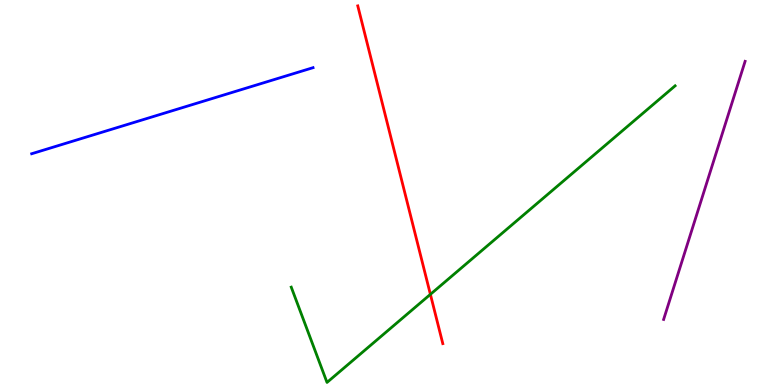[{'lines': ['blue', 'red'], 'intersections': []}, {'lines': ['green', 'red'], 'intersections': [{'x': 5.55, 'y': 2.35}]}, {'lines': ['purple', 'red'], 'intersections': []}, {'lines': ['blue', 'green'], 'intersections': []}, {'lines': ['blue', 'purple'], 'intersections': []}, {'lines': ['green', 'purple'], 'intersections': []}]